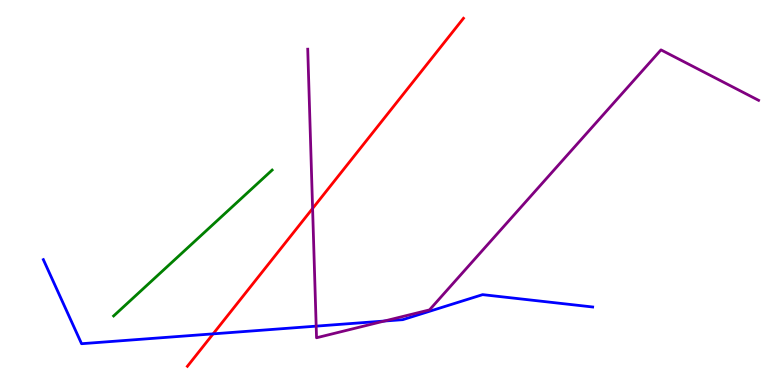[{'lines': ['blue', 'red'], 'intersections': [{'x': 2.75, 'y': 1.33}]}, {'lines': ['green', 'red'], 'intersections': []}, {'lines': ['purple', 'red'], 'intersections': [{'x': 4.03, 'y': 4.58}]}, {'lines': ['blue', 'green'], 'intersections': []}, {'lines': ['blue', 'purple'], 'intersections': [{'x': 4.08, 'y': 1.53}, {'x': 4.96, 'y': 1.66}]}, {'lines': ['green', 'purple'], 'intersections': []}]